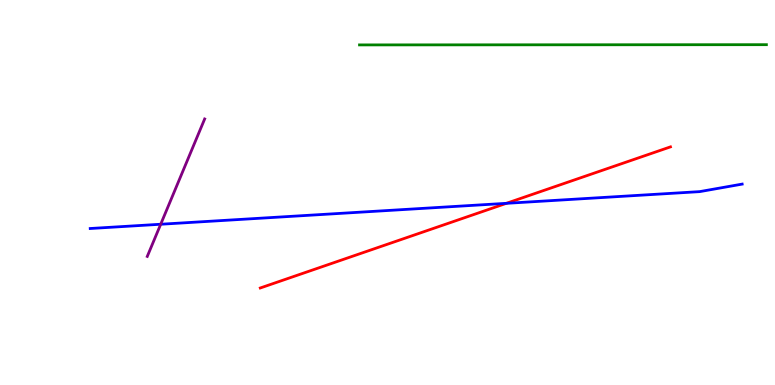[{'lines': ['blue', 'red'], 'intersections': [{'x': 6.53, 'y': 4.72}]}, {'lines': ['green', 'red'], 'intersections': []}, {'lines': ['purple', 'red'], 'intersections': []}, {'lines': ['blue', 'green'], 'intersections': []}, {'lines': ['blue', 'purple'], 'intersections': [{'x': 2.07, 'y': 4.18}]}, {'lines': ['green', 'purple'], 'intersections': []}]